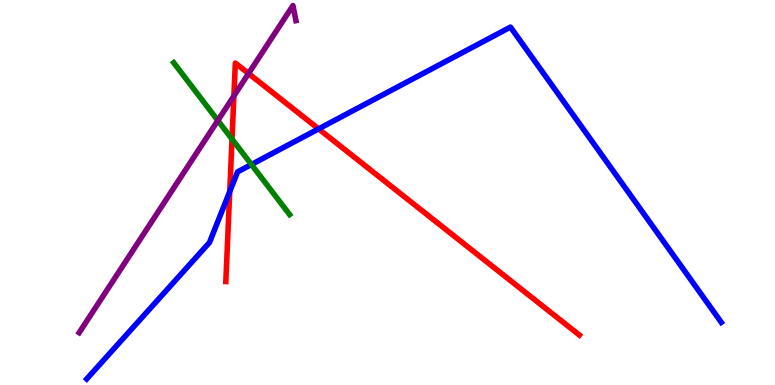[{'lines': ['blue', 'red'], 'intersections': [{'x': 2.96, 'y': 5.02}, {'x': 4.11, 'y': 6.65}]}, {'lines': ['green', 'red'], 'intersections': [{'x': 2.99, 'y': 6.39}]}, {'lines': ['purple', 'red'], 'intersections': [{'x': 3.02, 'y': 7.51}, {'x': 3.21, 'y': 8.09}]}, {'lines': ['blue', 'green'], 'intersections': [{'x': 3.24, 'y': 5.73}]}, {'lines': ['blue', 'purple'], 'intersections': []}, {'lines': ['green', 'purple'], 'intersections': [{'x': 2.81, 'y': 6.87}]}]